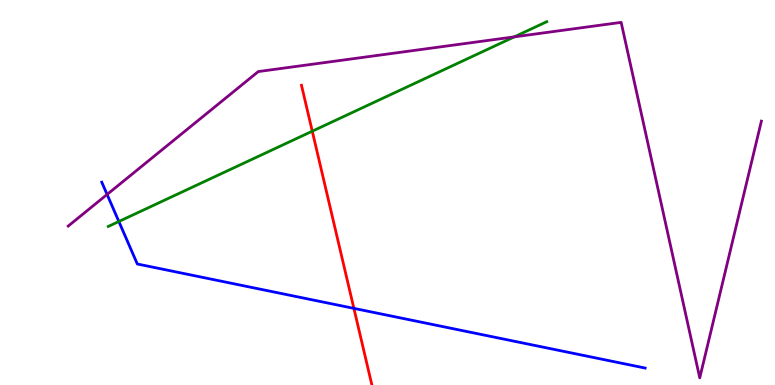[{'lines': ['blue', 'red'], 'intersections': [{'x': 4.57, 'y': 1.99}]}, {'lines': ['green', 'red'], 'intersections': [{'x': 4.03, 'y': 6.59}]}, {'lines': ['purple', 'red'], 'intersections': []}, {'lines': ['blue', 'green'], 'intersections': [{'x': 1.53, 'y': 4.25}]}, {'lines': ['blue', 'purple'], 'intersections': [{'x': 1.38, 'y': 4.95}]}, {'lines': ['green', 'purple'], 'intersections': [{'x': 6.64, 'y': 9.04}]}]